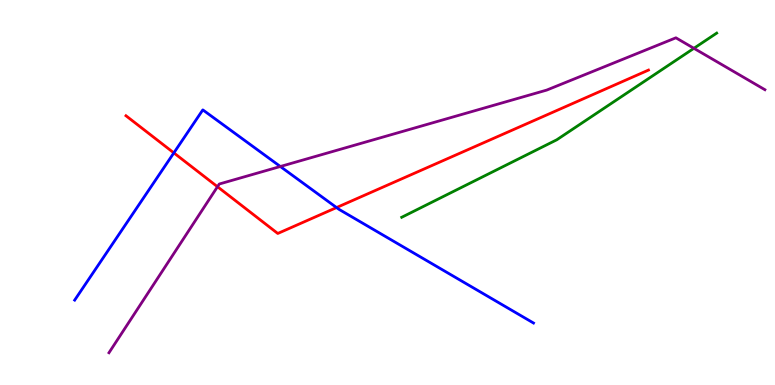[{'lines': ['blue', 'red'], 'intersections': [{'x': 2.24, 'y': 6.03}, {'x': 4.34, 'y': 4.61}]}, {'lines': ['green', 'red'], 'intersections': []}, {'lines': ['purple', 'red'], 'intersections': [{'x': 2.81, 'y': 5.15}]}, {'lines': ['blue', 'green'], 'intersections': []}, {'lines': ['blue', 'purple'], 'intersections': [{'x': 3.62, 'y': 5.68}]}, {'lines': ['green', 'purple'], 'intersections': [{'x': 8.95, 'y': 8.75}]}]